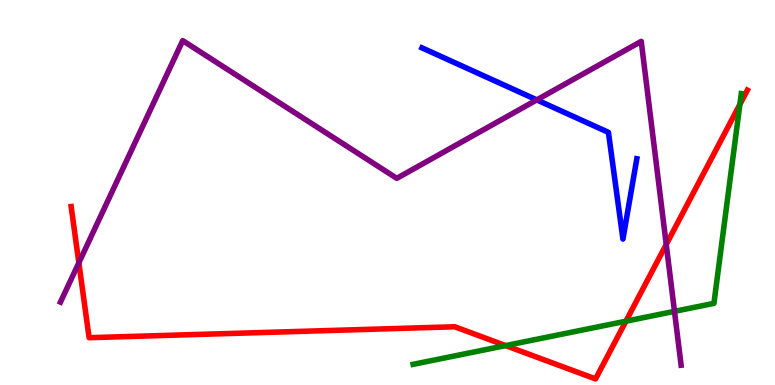[{'lines': ['blue', 'red'], 'intersections': []}, {'lines': ['green', 'red'], 'intersections': [{'x': 6.52, 'y': 1.02}, {'x': 8.08, 'y': 1.66}, {'x': 9.55, 'y': 7.29}]}, {'lines': ['purple', 'red'], 'intersections': [{'x': 1.02, 'y': 3.17}, {'x': 8.6, 'y': 3.65}]}, {'lines': ['blue', 'green'], 'intersections': []}, {'lines': ['blue', 'purple'], 'intersections': [{'x': 6.93, 'y': 7.41}]}, {'lines': ['green', 'purple'], 'intersections': [{'x': 8.7, 'y': 1.91}]}]